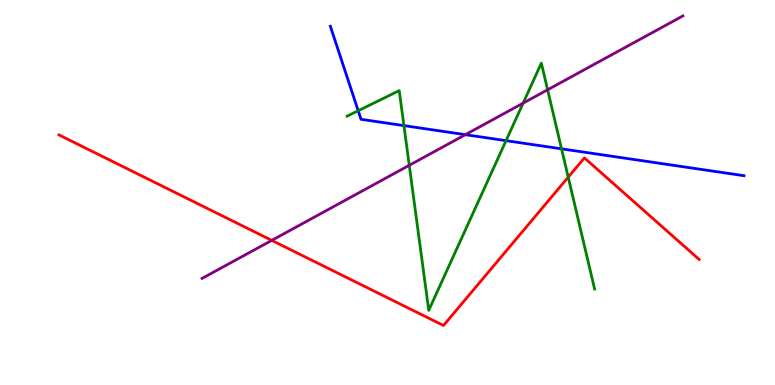[{'lines': ['blue', 'red'], 'intersections': []}, {'lines': ['green', 'red'], 'intersections': [{'x': 7.33, 'y': 5.4}]}, {'lines': ['purple', 'red'], 'intersections': [{'x': 3.51, 'y': 3.76}]}, {'lines': ['blue', 'green'], 'intersections': [{'x': 4.62, 'y': 7.12}, {'x': 5.21, 'y': 6.74}, {'x': 6.53, 'y': 6.35}, {'x': 7.25, 'y': 6.13}]}, {'lines': ['blue', 'purple'], 'intersections': [{'x': 6.0, 'y': 6.5}]}, {'lines': ['green', 'purple'], 'intersections': [{'x': 5.28, 'y': 5.71}, {'x': 6.75, 'y': 7.32}, {'x': 7.07, 'y': 7.67}]}]